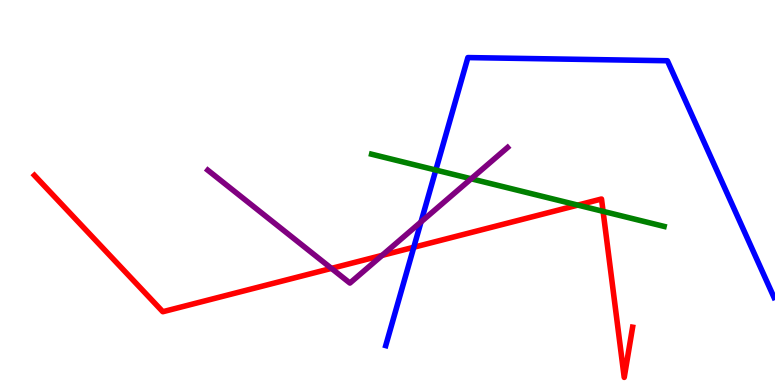[{'lines': ['blue', 'red'], 'intersections': [{'x': 5.34, 'y': 3.58}]}, {'lines': ['green', 'red'], 'intersections': [{'x': 7.46, 'y': 4.67}, {'x': 7.78, 'y': 4.51}]}, {'lines': ['purple', 'red'], 'intersections': [{'x': 4.28, 'y': 3.03}, {'x': 4.93, 'y': 3.37}]}, {'lines': ['blue', 'green'], 'intersections': [{'x': 5.62, 'y': 5.58}]}, {'lines': ['blue', 'purple'], 'intersections': [{'x': 5.43, 'y': 4.24}]}, {'lines': ['green', 'purple'], 'intersections': [{'x': 6.08, 'y': 5.36}]}]